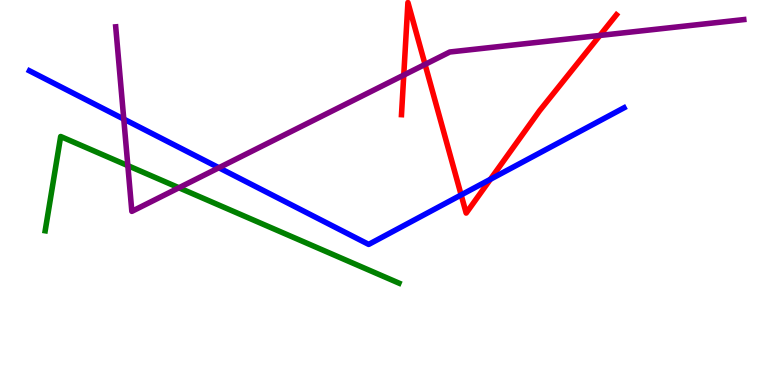[{'lines': ['blue', 'red'], 'intersections': [{'x': 5.95, 'y': 4.94}, {'x': 6.33, 'y': 5.34}]}, {'lines': ['green', 'red'], 'intersections': []}, {'lines': ['purple', 'red'], 'intersections': [{'x': 5.21, 'y': 8.05}, {'x': 5.48, 'y': 8.33}, {'x': 7.74, 'y': 9.08}]}, {'lines': ['blue', 'green'], 'intersections': []}, {'lines': ['blue', 'purple'], 'intersections': [{'x': 1.6, 'y': 6.91}, {'x': 2.82, 'y': 5.64}]}, {'lines': ['green', 'purple'], 'intersections': [{'x': 1.65, 'y': 5.7}, {'x': 2.31, 'y': 5.12}]}]